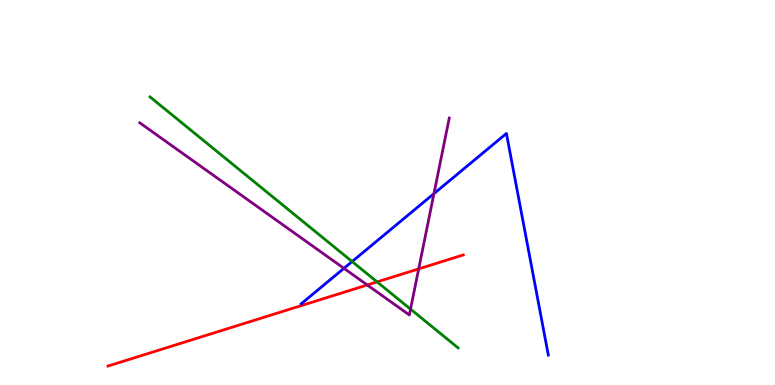[{'lines': ['blue', 'red'], 'intersections': []}, {'lines': ['green', 'red'], 'intersections': [{'x': 4.87, 'y': 2.68}]}, {'lines': ['purple', 'red'], 'intersections': [{'x': 4.74, 'y': 2.6}, {'x': 5.4, 'y': 3.02}]}, {'lines': ['blue', 'green'], 'intersections': [{'x': 4.54, 'y': 3.21}]}, {'lines': ['blue', 'purple'], 'intersections': [{'x': 4.44, 'y': 3.03}, {'x': 5.6, 'y': 4.97}]}, {'lines': ['green', 'purple'], 'intersections': [{'x': 5.3, 'y': 1.97}]}]